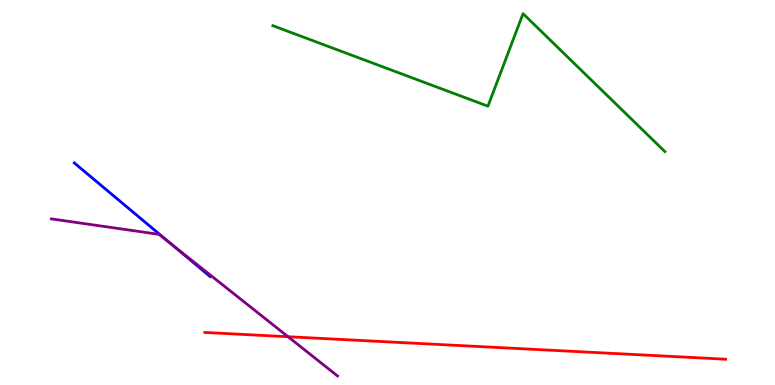[{'lines': ['blue', 'red'], 'intersections': []}, {'lines': ['green', 'red'], 'intersections': []}, {'lines': ['purple', 'red'], 'intersections': [{'x': 3.72, 'y': 1.25}]}, {'lines': ['blue', 'green'], 'intersections': []}, {'lines': ['blue', 'purple'], 'intersections': [{'x': 2.22, 'y': 3.64}]}, {'lines': ['green', 'purple'], 'intersections': []}]